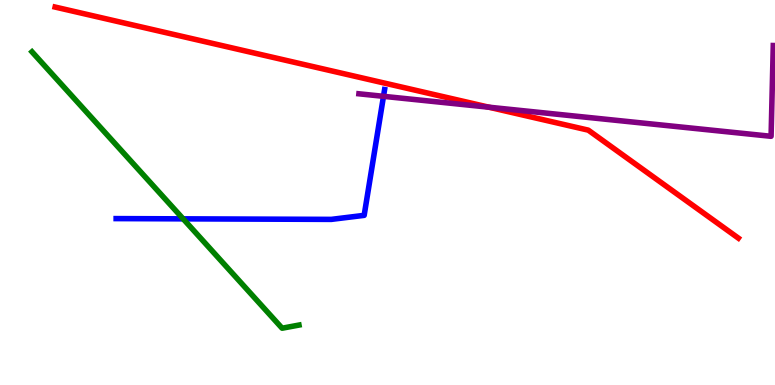[{'lines': ['blue', 'red'], 'intersections': []}, {'lines': ['green', 'red'], 'intersections': []}, {'lines': ['purple', 'red'], 'intersections': [{'x': 6.31, 'y': 7.22}]}, {'lines': ['blue', 'green'], 'intersections': [{'x': 2.36, 'y': 4.32}]}, {'lines': ['blue', 'purple'], 'intersections': [{'x': 4.95, 'y': 7.5}]}, {'lines': ['green', 'purple'], 'intersections': []}]